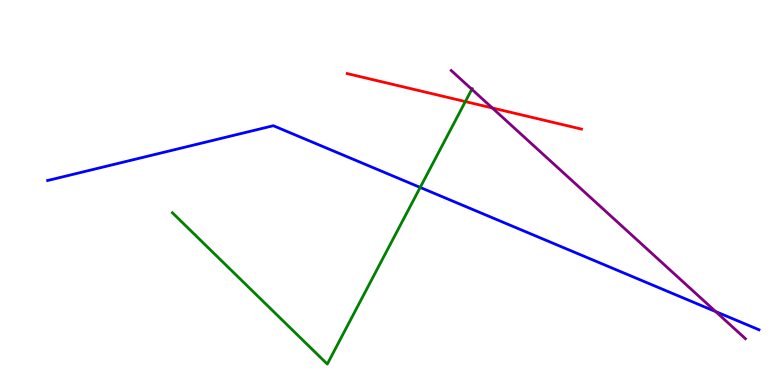[{'lines': ['blue', 'red'], 'intersections': []}, {'lines': ['green', 'red'], 'intersections': [{'x': 6.0, 'y': 7.36}]}, {'lines': ['purple', 'red'], 'intersections': [{'x': 6.35, 'y': 7.2}]}, {'lines': ['blue', 'green'], 'intersections': [{'x': 5.42, 'y': 5.13}]}, {'lines': ['blue', 'purple'], 'intersections': [{'x': 9.23, 'y': 1.91}]}, {'lines': ['green', 'purple'], 'intersections': [{'x': 6.09, 'y': 7.68}]}]